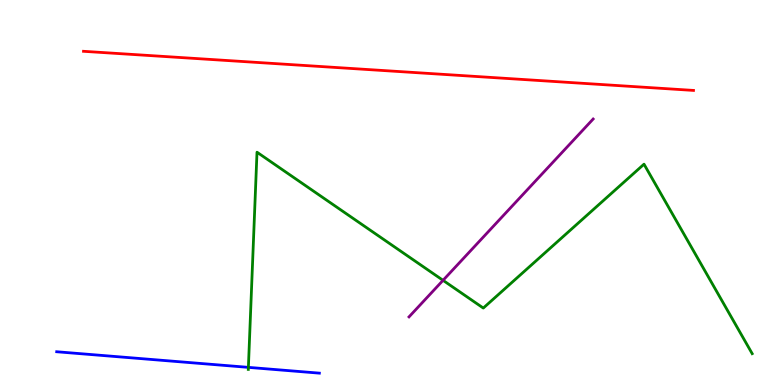[{'lines': ['blue', 'red'], 'intersections': []}, {'lines': ['green', 'red'], 'intersections': []}, {'lines': ['purple', 'red'], 'intersections': []}, {'lines': ['blue', 'green'], 'intersections': [{'x': 3.2, 'y': 0.458}]}, {'lines': ['blue', 'purple'], 'intersections': []}, {'lines': ['green', 'purple'], 'intersections': [{'x': 5.72, 'y': 2.72}]}]